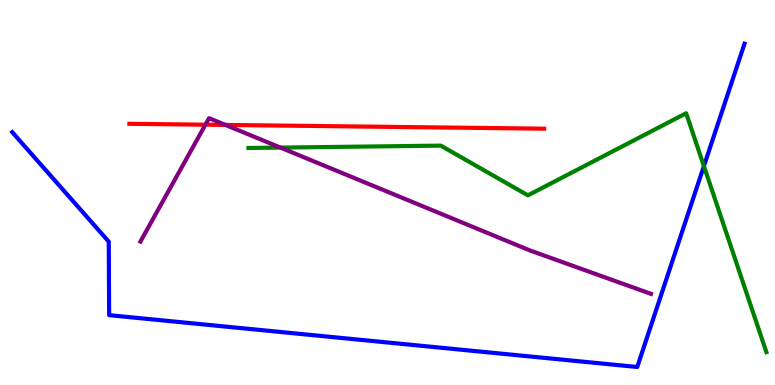[{'lines': ['blue', 'red'], 'intersections': []}, {'lines': ['green', 'red'], 'intersections': []}, {'lines': ['purple', 'red'], 'intersections': [{'x': 2.65, 'y': 6.76}, {'x': 2.91, 'y': 6.76}]}, {'lines': ['blue', 'green'], 'intersections': [{'x': 9.08, 'y': 5.69}]}, {'lines': ['blue', 'purple'], 'intersections': []}, {'lines': ['green', 'purple'], 'intersections': [{'x': 3.62, 'y': 6.17}]}]